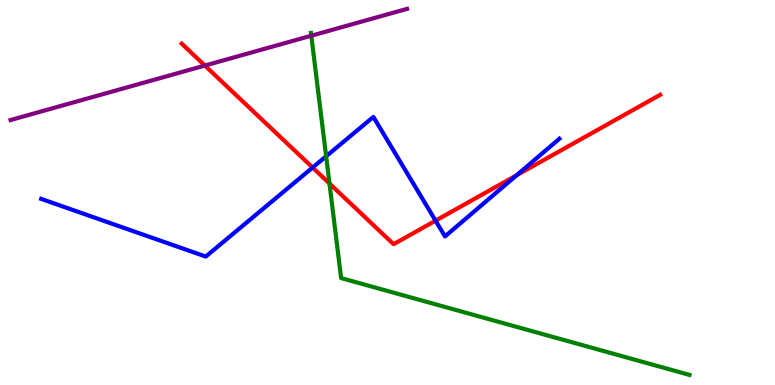[{'lines': ['blue', 'red'], 'intersections': [{'x': 4.03, 'y': 5.65}, {'x': 5.62, 'y': 4.27}, {'x': 6.67, 'y': 5.45}]}, {'lines': ['green', 'red'], 'intersections': [{'x': 4.25, 'y': 5.23}]}, {'lines': ['purple', 'red'], 'intersections': [{'x': 2.64, 'y': 8.3}]}, {'lines': ['blue', 'green'], 'intersections': [{'x': 4.21, 'y': 5.94}]}, {'lines': ['blue', 'purple'], 'intersections': []}, {'lines': ['green', 'purple'], 'intersections': [{'x': 4.02, 'y': 9.07}]}]